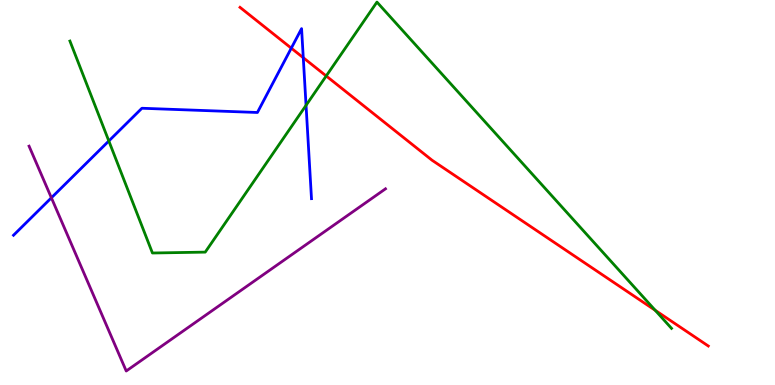[{'lines': ['blue', 'red'], 'intersections': [{'x': 3.76, 'y': 8.75}, {'x': 3.91, 'y': 8.5}]}, {'lines': ['green', 'red'], 'intersections': [{'x': 4.21, 'y': 8.03}, {'x': 8.45, 'y': 1.94}]}, {'lines': ['purple', 'red'], 'intersections': []}, {'lines': ['blue', 'green'], 'intersections': [{'x': 1.4, 'y': 6.34}, {'x': 3.95, 'y': 7.26}]}, {'lines': ['blue', 'purple'], 'intersections': [{'x': 0.663, 'y': 4.86}]}, {'lines': ['green', 'purple'], 'intersections': []}]